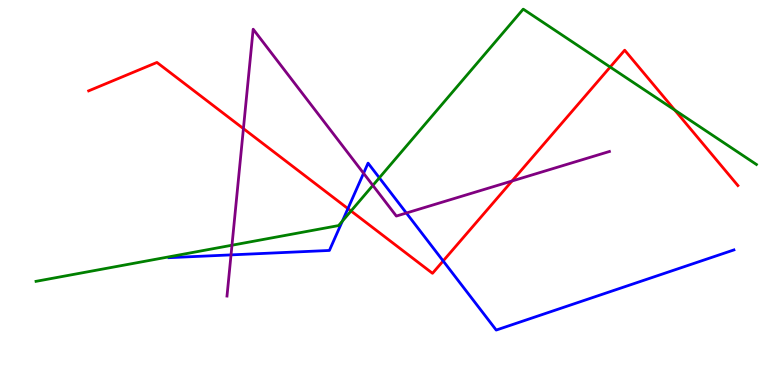[{'lines': ['blue', 'red'], 'intersections': [{'x': 4.49, 'y': 4.58}, {'x': 5.72, 'y': 3.22}]}, {'lines': ['green', 'red'], 'intersections': [{'x': 4.53, 'y': 4.52}, {'x': 7.87, 'y': 8.26}, {'x': 8.71, 'y': 7.14}]}, {'lines': ['purple', 'red'], 'intersections': [{'x': 3.14, 'y': 6.66}, {'x': 6.61, 'y': 5.3}]}, {'lines': ['blue', 'green'], 'intersections': [{'x': 4.42, 'y': 4.26}, {'x': 4.89, 'y': 5.38}]}, {'lines': ['blue', 'purple'], 'intersections': [{'x': 2.98, 'y': 3.38}, {'x': 4.69, 'y': 5.5}, {'x': 5.24, 'y': 4.47}]}, {'lines': ['green', 'purple'], 'intersections': [{'x': 2.99, 'y': 3.63}, {'x': 4.81, 'y': 5.18}]}]